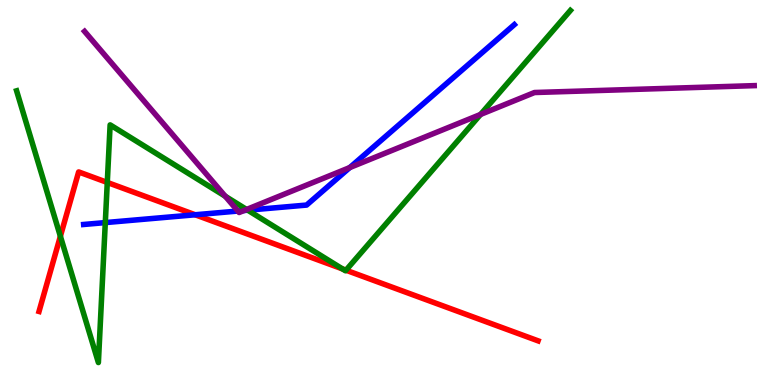[{'lines': ['blue', 'red'], 'intersections': [{'x': 2.52, 'y': 4.42}]}, {'lines': ['green', 'red'], 'intersections': [{'x': 0.779, 'y': 3.86}, {'x': 1.38, 'y': 5.26}, {'x': 4.42, 'y': 3.02}, {'x': 4.46, 'y': 2.98}]}, {'lines': ['purple', 'red'], 'intersections': []}, {'lines': ['blue', 'green'], 'intersections': [{'x': 1.36, 'y': 4.22}, {'x': 3.2, 'y': 4.54}]}, {'lines': ['blue', 'purple'], 'intersections': [{'x': 3.07, 'y': 4.52}, {'x': 3.15, 'y': 4.53}, {'x': 4.51, 'y': 5.65}]}, {'lines': ['green', 'purple'], 'intersections': [{'x': 2.91, 'y': 4.9}, {'x': 3.18, 'y': 4.56}, {'x': 6.2, 'y': 7.03}]}]